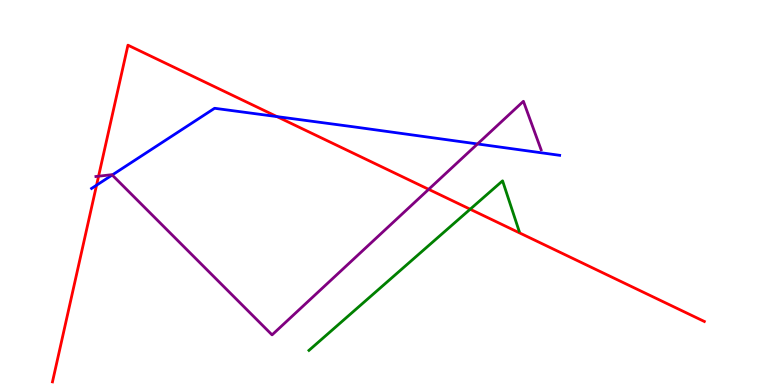[{'lines': ['blue', 'red'], 'intersections': [{'x': 1.25, 'y': 5.19}, {'x': 3.57, 'y': 6.97}]}, {'lines': ['green', 'red'], 'intersections': [{'x': 6.07, 'y': 4.57}]}, {'lines': ['purple', 'red'], 'intersections': [{'x': 1.27, 'y': 5.42}, {'x': 5.53, 'y': 5.08}]}, {'lines': ['blue', 'green'], 'intersections': []}, {'lines': ['blue', 'purple'], 'intersections': [{'x': 1.45, 'y': 5.45}, {'x': 6.16, 'y': 6.26}]}, {'lines': ['green', 'purple'], 'intersections': []}]